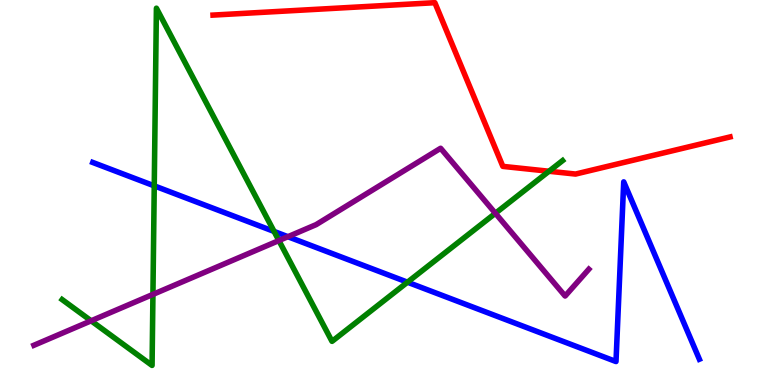[{'lines': ['blue', 'red'], 'intersections': []}, {'lines': ['green', 'red'], 'intersections': [{'x': 7.08, 'y': 5.55}]}, {'lines': ['purple', 'red'], 'intersections': []}, {'lines': ['blue', 'green'], 'intersections': [{'x': 1.99, 'y': 5.17}, {'x': 3.54, 'y': 3.99}, {'x': 5.26, 'y': 2.67}]}, {'lines': ['blue', 'purple'], 'intersections': [{'x': 3.71, 'y': 3.85}]}, {'lines': ['green', 'purple'], 'intersections': [{'x': 1.18, 'y': 1.67}, {'x': 1.97, 'y': 2.35}, {'x': 3.6, 'y': 3.75}, {'x': 6.39, 'y': 4.46}]}]